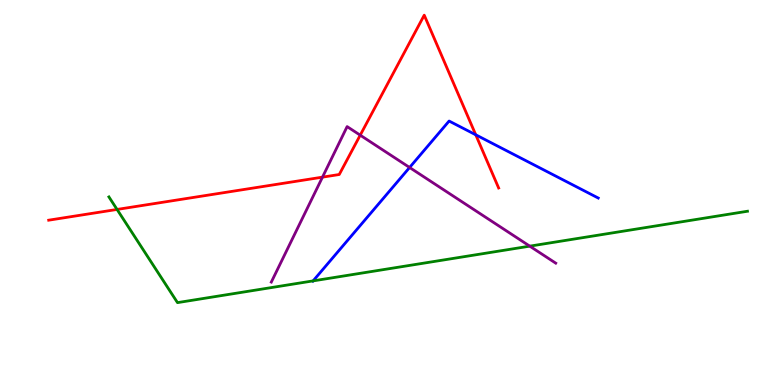[{'lines': ['blue', 'red'], 'intersections': [{'x': 6.14, 'y': 6.5}]}, {'lines': ['green', 'red'], 'intersections': [{'x': 1.51, 'y': 4.56}]}, {'lines': ['purple', 'red'], 'intersections': [{'x': 4.16, 'y': 5.4}, {'x': 4.65, 'y': 6.49}]}, {'lines': ['blue', 'green'], 'intersections': [{'x': 4.04, 'y': 2.7}]}, {'lines': ['blue', 'purple'], 'intersections': [{'x': 5.29, 'y': 5.65}]}, {'lines': ['green', 'purple'], 'intersections': [{'x': 6.84, 'y': 3.61}]}]